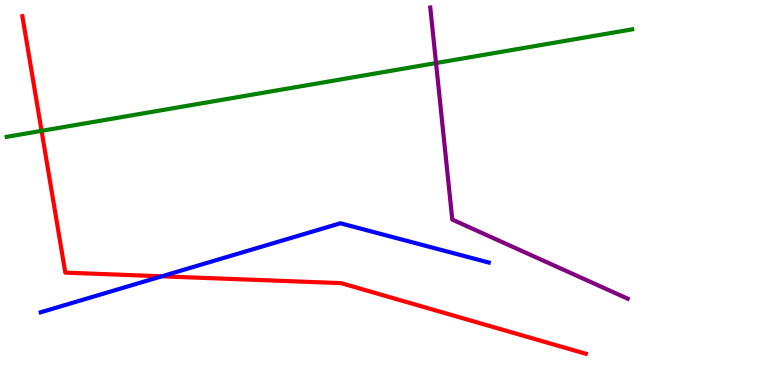[{'lines': ['blue', 'red'], 'intersections': [{'x': 2.09, 'y': 2.82}]}, {'lines': ['green', 'red'], 'intersections': [{'x': 0.536, 'y': 6.6}]}, {'lines': ['purple', 'red'], 'intersections': []}, {'lines': ['blue', 'green'], 'intersections': []}, {'lines': ['blue', 'purple'], 'intersections': []}, {'lines': ['green', 'purple'], 'intersections': [{'x': 5.63, 'y': 8.36}]}]